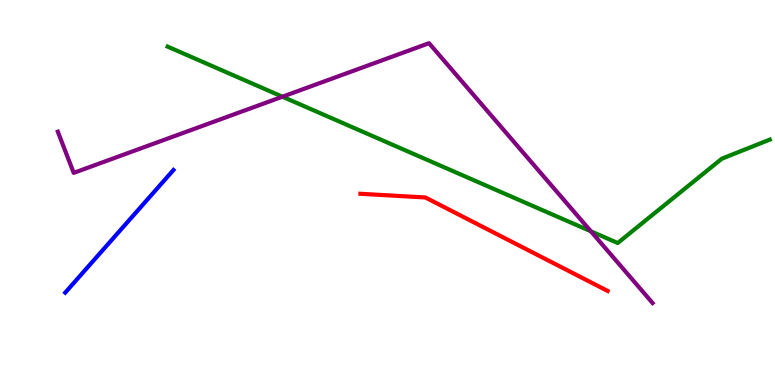[{'lines': ['blue', 'red'], 'intersections': []}, {'lines': ['green', 'red'], 'intersections': []}, {'lines': ['purple', 'red'], 'intersections': []}, {'lines': ['blue', 'green'], 'intersections': []}, {'lines': ['blue', 'purple'], 'intersections': []}, {'lines': ['green', 'purple'], 'intersections': [{'x': 3.64, 'y': 7.49}, {'x': 7.62, 'y': 3.99}]}]